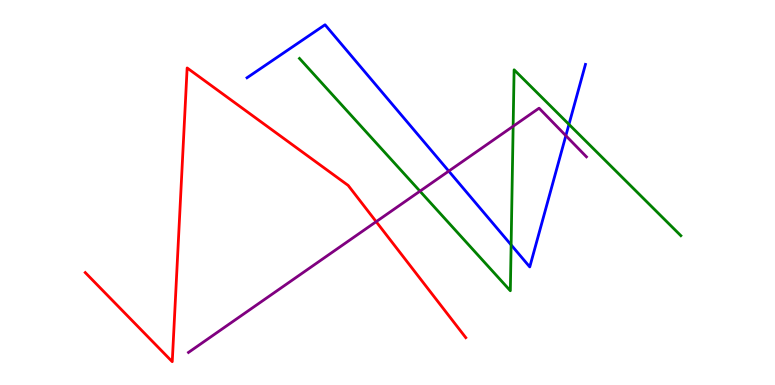[{'lines': ['blue', 'red'], 'intersections': []}, {'lines': ['green', 'red'], 'intersections': []}, {'lines': ['purple', 'red'], 'intersections': [{'x': 4.85, 'y': 4.24}]}, {'lines': ['blue', 'green'], 'intersections': [{'x': 6.6, 'y': 3.64}, {'x': 7.34, 'y': 6.77}]}, {'lines': ['blue', 'purple'], 'intersections': [{'x': 5.79, 'y': 5.56}, {'x': 7.3, 'y': 6.48}]}, {'lines': ['green', 'purple'], 'intersections': [{'x': 5.42, 'y': 5.03}, {'x': 6.62, 'y': 6.72}]}]